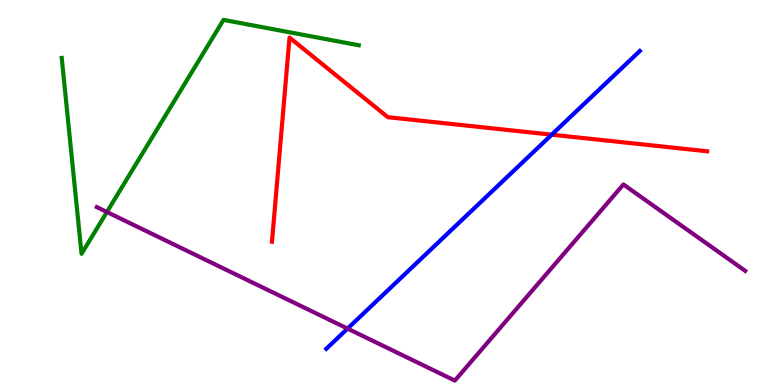[{'lines': ['blue', 'red'], 'intersections': [{'x': 7.12, 'y': 6.5}]}, {'lines': ['green', 'red'], 'intersections': []}, {'lines': ['purple', 'red'], 'intersections': []}, {'lines': ['blue', 'green'], 'intersections': []}, {'lines': ['blue', 'purple'], 'intersections': [{'x': 4.48, 'y': 1.46}]}, {'lines': ['green', 'purple'], 'intersections': [{'x': 1.38, 'y': 4.49}]}]